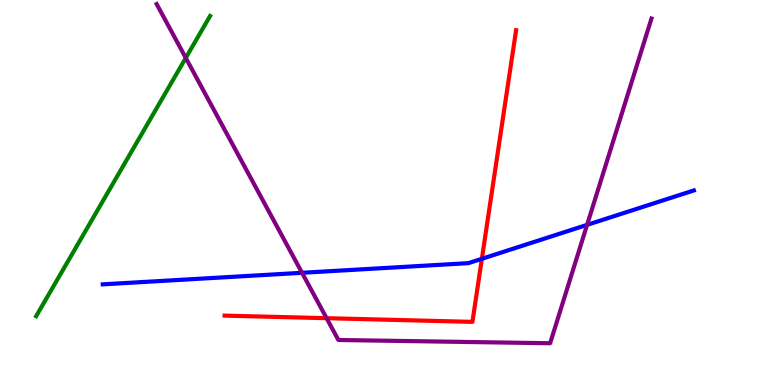[{'lines': ['blue', 'red'], 'intersections': [{'x': 6.22, 'y': 3.28}]}, {'lines': ['green', 'red'], 'intersections': []}, {'lines': ['purple', 'red'], 'intersections': [{'x': 4.21, 'y': 1.74}]}, {'lines': ['blue', 'green'], 'intersections': []}, {'lines': ['blue', 'purple'], 'intersections': [{'x': 3.9, 'y': 2.91}, {'x': 7.58, 'y': 4.16}]}, {'lines': ['green', 'purple'], 'intersections': [{'x': 2.4, 'y': 8.5}]}]